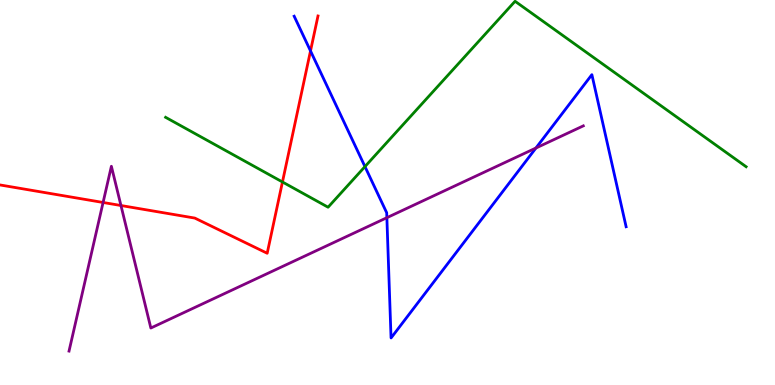[{'lines': ['blue', 'red'], 'intersections': [{'x': 4.01, 'y': 8.68}]}, {'lines': ['green', 'red'], 'intersections': [{'x': 3.64, 'y': 5.27}]}, {'lines': ['purple', 'red'], 'intersections': [{'x': 1.33, 'y': 4.74}, {'x': 1.56, 'y': 4.66}]}, {'lines': ['blue', 'green'], 'intersections': [{'x': 4.71, 'y': 5.67}]}, {'lines': ['blue', 'purple'], 'intersections': [{'x': 4.99, 'y': 4.35}, {'x': 6.92, 'y': 6.16}]}, {'lines': ['green', 'purple'], 'intersections': []}]